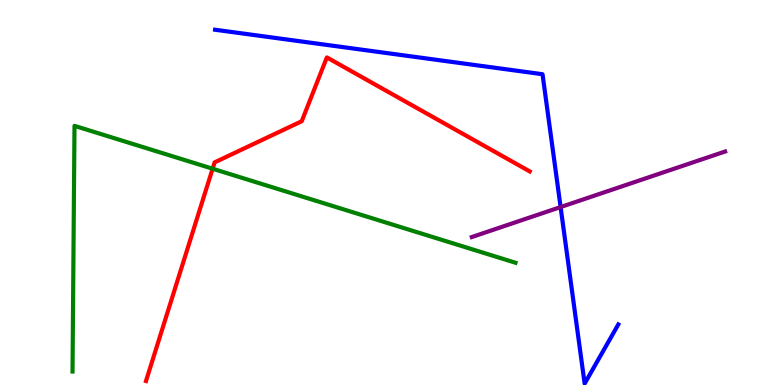[{'lines': ['blue', 'red'], 'intersections': []}, {'lines': ['green', 'red'], 'intersections': [{'x': 2.74, 'y': 5.62}]}, {'lines': ['purple', 'red'], 'intersections': []}, {'lines': ['blue', 'green'], 'intersections': []}, {'lines': ['blue', 'purple'], 'intersections': [{'x': 7.23, 'y': 4.62}]}, {'lines': ['green', 'purple'], 'intersections': []}]